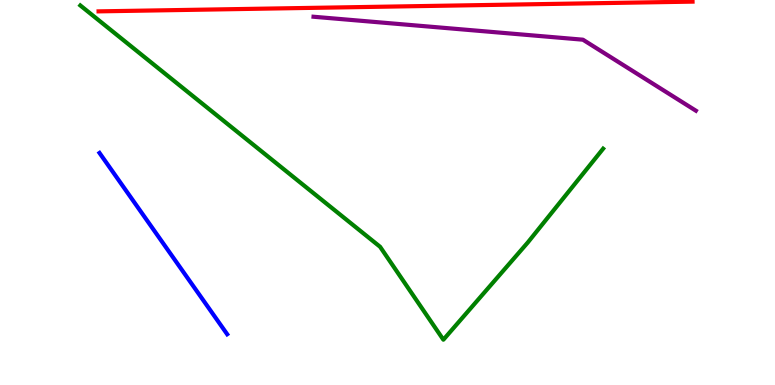[{'lines': ['blue', 'red'], 'intersections': []}, {'lines': ['green', 'red'], 'intersections': []}, {'lines': ['purple', 'red'], 'intersections': []}, {'lines': ['blue', 'green'], 'intersections': []}, {'lines': ['blue', 'purple'], 'intersections': []}, {'lines': ['green', 'purple'], 'intersections': []}]